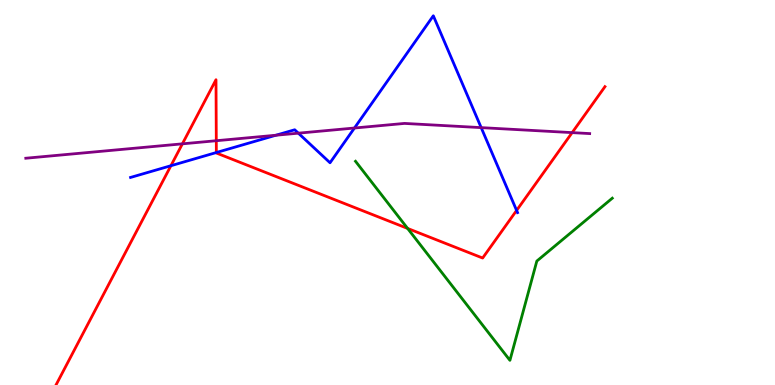[{'lines': ['blue', 'red'], 'intersections': [{'x': 2.21, 'y': 5.7}, {'x': 2.79, 'y': 6.04}, {'x': 6.67, 'y': 4.53}]}, {'lines': ['green', 'red'], 'intersections': [{'x': 5.26, 'y': 4.07}]}, {'lines': ['purple', 'red'], 'intersections': [{'x': 2.35, 'y': 6.26}, {'x': 2.79, 'y': 6.34}, {'x': 7.38, 'y': 6.56}]}, {'lines': ['blue', 'green'], 'intersections': []}, {'lines': ['blue', 'purple'], 'intersections': [{'x': 3.56, 'y': 6.49}, {'x': 3.85, 'y': 6.54}, {'x': 4.57, 'y': 6.67}, {'x': 6.21, 'y': 6.69}]}, {'lines': ['green', 'purple'], 'intersections': []}]